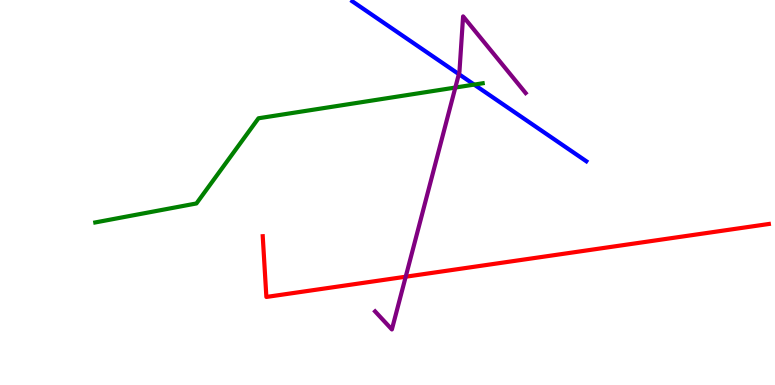[{'lines': ['blue', 'red'], 'intersections': []}, {'lines': ['green', 'red'], 'intersections': []}, {'lines': ['purple', 'red'], 'intersections': [{'x': 5.23, 'y': 2.81}]}, {'lines': ['blue', 'green'], 'intersections': [{'x': 6.12, 'y': 7.8}]}, {'lines': ['blue', 'purple'], 'intersections': [{'x': 5.92, 'y': 8.07}]}, {'lines': ['green', 'purple'], 'intersections': [{'x': 5.88, 'y': 7.73}]}]